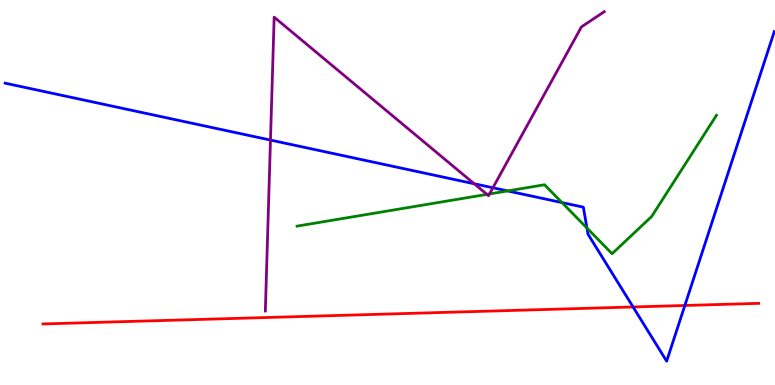[{'lines': ['blue', 'red'], 'intersections': [{'x': 8.17, 'y': 2.03}, {'x': 8.84, 'y': 2.07}]}, {'lines': ['green', 'red'], 'intersections': []}, {'lines': ['purple', 'red'], 'intersections': []}, {'lines': ['blue', 'green'], 'intersections': [{'x': 6.55, 'y': 5.04}, {'x': 7.25, 'y': 4.74}, {'x': 7.57, 'y': 4.08}]}, {'lines': ['blue', 'purple'], 'intersections': [{'x': 3.49, 'y': 6.36}, {'x': 6.12, 'y': 5.23}, {'x': 6.36, 'y': 5.12}]}, {'lines': ['green', 'purple'], 'intersections': [{'x': 6.28, 'y': 4.95}, {'x': 6.32, 'y': 4.96}]}]